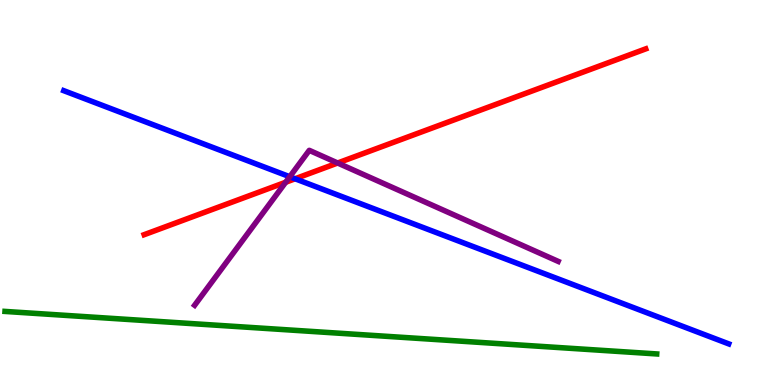[{'lines': ['blue', 'red'], 'intersections': [{'x': 3.81, 'y': 5.36}]}, {'lines': ['green', 'red'], 'intersections': []}, {'lines': ['purple', 'red'], 'intersections': [{'x': 3.69, 'y': 5.27}, {'x': 4.36, 'y': 5.77}]}, {'lines': ['blue', 'green'], 'intersections': []}, {'lines': ['blue', 'purple'], 'intersections': [{'x': 3.74, 'y': 5.41}]}, {'lines': ['green', 'purple'], 'intersections': []}]